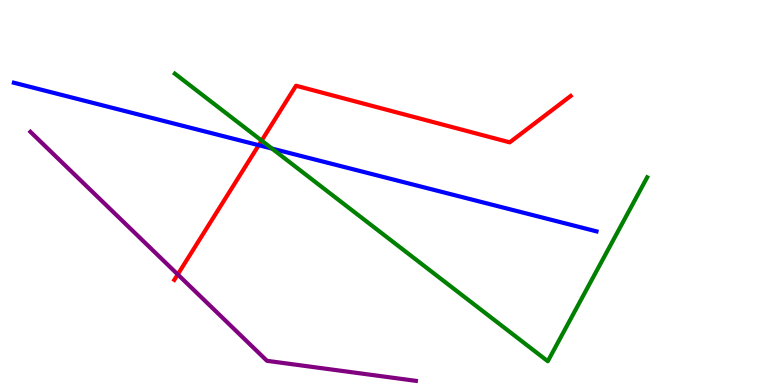[{'lines': ['blue', 'red'], 'intersections': [{'x': 3.34, 'y': 6.23}]}, {'lines': ['green', 'red'], 'intersections': [{'x': 3.38, 'y': 6.35}]}, {'lines': ['purple', 'red'], 'intersections': [{'x': 2.29, 'y': 2.87}]}, {'lines': ['blue', 'green'], 'intersections': [{'x': 3.51, 'y': 6.14}]}, {'lines': ['blue', 'purple'], 'intersections': []}, {'lines': ['green', 'purple'], 'intersections': []}]